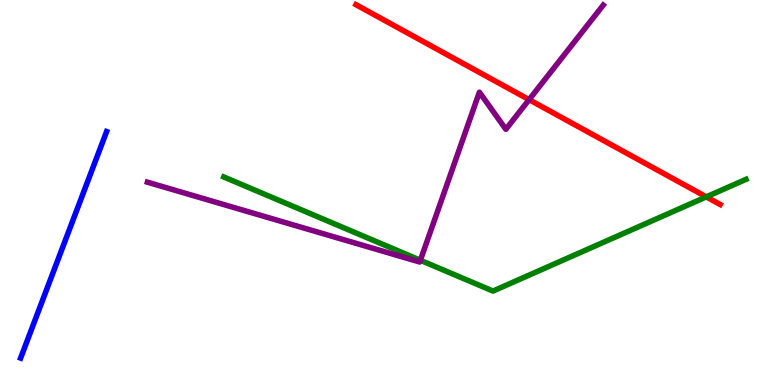[{'lines': ['blue', 'red'], 'intersections': []}, {'lines': ['green', 'red'], 'intersections': [{'x': 9.11, 'y': 4.89}]}, {'lines': ['purple', 'red'], 'intersections': [{'x': 6.83, 'y': 7.41}]}, {'lines': ['blue', 'green'], 'intersections': []}, {'lines': ['blue', 'purple'], 'intersections': []}, {'lines': ['green', 'purple'], 'intersections': [{'x': 5.42, 'y': 3.24}]}]